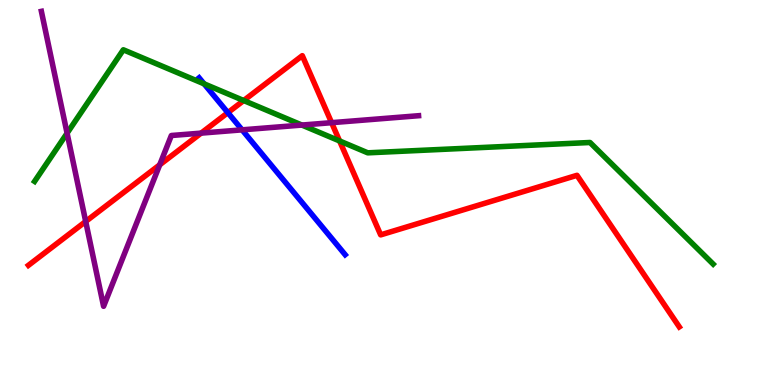[{'lines': ['blue', 'red'], 'intersections': [{'x': 2.94, 'y': 7.07}]}, {'lines': ['green', 'red'], 'intersections': [{'x': 3.14, 'y': 7.39}, {'x': 4.38, 'y': 6.34}]}, {'lines': ['purple', 'red'], 'intersections': [{'x': 1.11, 'y': 4.25}, {'x': 2.06, 'y': 5.72}, {'x': 2.6, 'y': 6.54}, {'x': 4.28, 'y': 6.81}]}, {'lines': ['blue', 'green'], 'intersections': [{'x': 2.63, 'y': 7.82}]}, {'lines': ['blue', 'purple'], 'intersections': [{'x': 3.12, 'y': 6.63}]}, {'lines': ['green', 'purple'], 'intersections': [{'x': 0.866, 'y': 6.54}, {'x': 3.9, 'y': 6.75}]}]